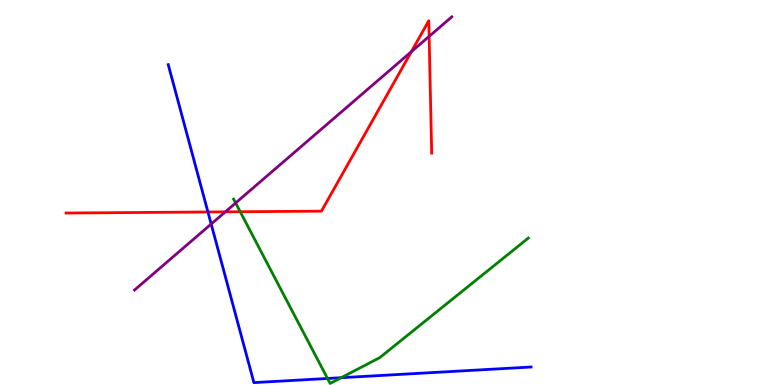[{'lines': ['blue', 'red'], 'intersections': [{'x': 2.68, 'y': 4.49}]}, {'lines': ['green', 'red'], 'intersections': [{'x': 3.1, 'y': 4.5}]}, {'lines': ['purple', 'red'], 'intersections': [{'x': 2.91, 'y': 4.5}, {'x': 5.31, 'y': 8.66}, {'x': 5.54, 'y': 9.05}]}, {'lines': ['blue', 'green'], 'intersections': [{'x': 4.23, 'y': 0.17}, {'x': 4.4, 'y': 0.189}]}, {'lines': ['blue', 'purple'], 'intersections': [{'x': 2.72, 'y': 4.18}]}, {'lines': ['green', 'purple'], 'intersections': [{'x': 3.04, 'y': 4.73}]}]